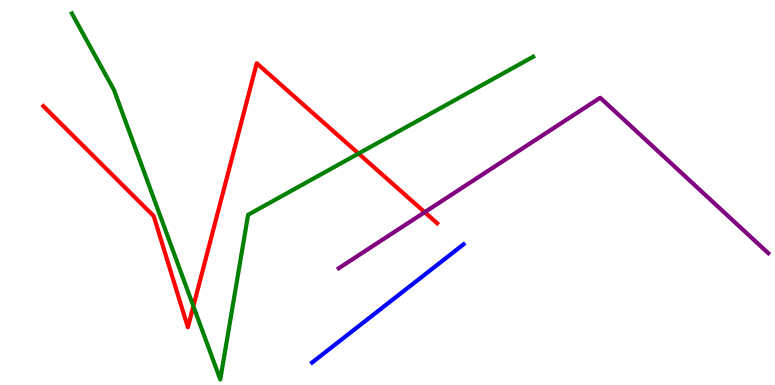[{'lines': ['blue', 'red'], 'intersections': []}, {'lines': ['green', 'red'], 'intersections': [{'x': 2.5, 'y': 2.05}, {'x': 4.63, 'y': 6.01}]}, {'lines': ['purple', 'red'], 'intersections': [{'x': 5.48, 'y': 4.49}]}, {'lines': ['blue', 'green'], 'intersections': []}, {'lines': ['blue', 'purple'], 'intersections': []}, {'lines': ['green', 'purple'], 'intersections': []}]